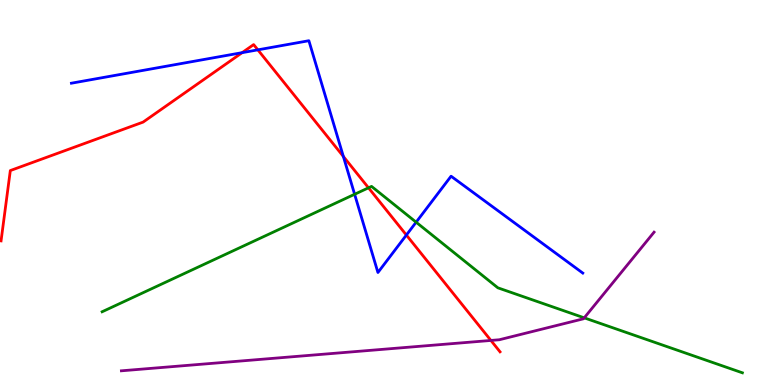[{'lines': ['blue', 'red'], 'intersections': [{'x': 3.12, 'y': 8.63}, {'x': 3.33, 'y': 8.71}, {'x': 4.43, 'y': 5.94}, {'x': 5.24, 'y': 3.89}]}, {'lines': ['green', 'red'], 'intersections': [{'x': 4.75, 'y': 5.12}]}, {'lines': ['purple', 'red'], 'intersections': [{'x': 6.33, 'y': 1.16}]}, {'lines': ['blue', 'green'], 'intersections': [{'x': 4.58, 'y': 4.95}, {'x': 5.37, 'y': 4.23}]}, {'lines': ['blue', 'purple'], 'intersections': []}, {'lines': ['green', 'purple'], 'intersections': [{'x': 7.54, 'y': 1.74}]}]